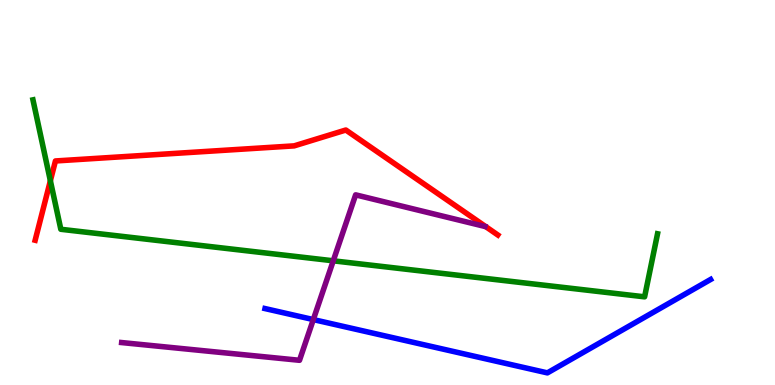[{'lines': ['blue', 'red'], 'intersections': []}, {'lines': ['green', 'red'], 'intersections': [{'x': 0.65, 'y': 5.31}]}, {'lines': ['purple', 'red'], 'intersections': []}, {'lines': ['blue', 'green'], 'intersections': []}, {'lines': ['blue', 'purple'], 'intersections': [{'x': 4.04, 'y': 1.7}]}, {'lines': ['green', 'purple'], 'intersections': [{'x': 4.3, 'y': 3.23}]}]